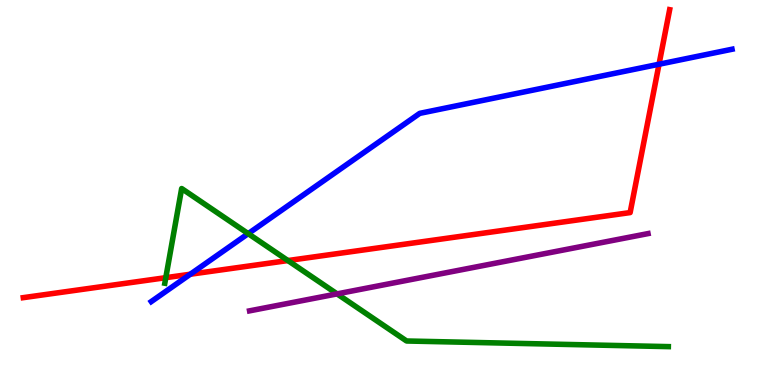[{'lines': ['blue', 'red'], 'intersections': [{'x': 2.46, 'y': 2.88}, {'x': 8.5, 'y': 8.33}]}, {'lines': ['green', 'red'], 'intersections': [{'x': 2.14, 'y': 2.79}, {'x': 3.71, 'y': 3.23}]}, {'lines': ['purple', 'red'], 'intersections': []}, {'lines': ['blue', 'green'], 'intersections': [{'x': 3.2, 'y': 3.93}]}, {'lines': ['blue', 'purple'], 'intersections': []}, {'lines': ['green', 'purple'], 'intersections': [{'x': 4.35, 'y': 2.37}]}]